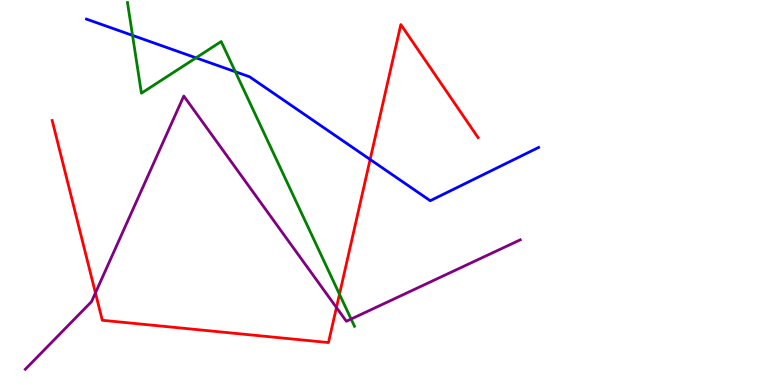[{'lines': ['blue', 'red'], 'intersections': [{'x': 4.78, 'y': 5.86}]}, {'lines': ['green', 'red'], 'intersections': [{'x': 4.38, 'y': 2.36}]}, {'lines': ['purple', 'red'], 'intersections': [{'x': 1.23, 'y': 2.39}, {'x': 4.34, 'y': 2.01}]}, {'lines': ['blue', 'green'], 'intersections': [{'x': 1.71, 'y': 9.08}, {'x': 2.53, 'y': 8.5}, {'x': 3.04, 'y': 8.14}]}, {'lines': ['blue', 'purple'], 'intersections': []}, {'lines': ['green', 'purple'], 'intersections': [{'x': 4.53, 'y': 1.71}]}]